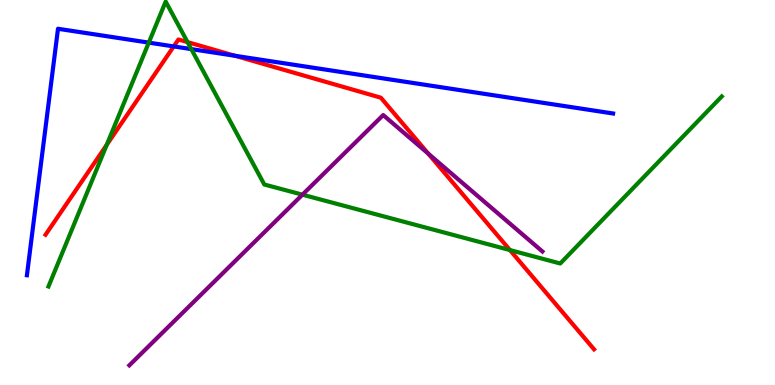[{'lines': ['blue', 'red'], 'intersections': [{'x': 2.24, 'y': 8.79}, {'x': 3.03, 'y': 8.55}]}, {'lines': ['green', 'red'], 'intersections': [{'x': 1.38, 'y': 6.24}, {'x': 2.42, 'y': 8.91}, {'x': 6.58, 'y': 3.5}]}, {'lines': ['purple', 'red'], 'intersections': [{'x': 5.53, 'y': 6.01}]}, {'lines': ['blue', 'green'], 'intersections': [{'x': 1.92, 'y': 8.89}, {'x': 2.47, 'y': 8.72}]}, {'lines': ['blue', 'purple'], 'intersections': []}, {'lines': ['green', 'purple'], 'intersections': [{'x': 3.9, 'y': 4.94}]}]